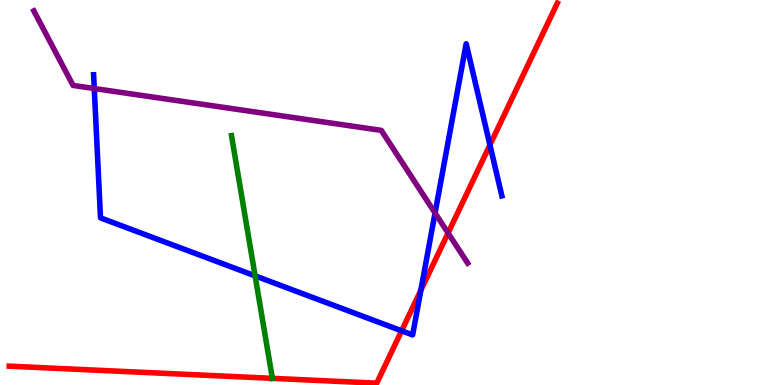[{'lines': ['blue', 'red'], 'intersections': [{'x': 5.18, 'y': 1.41}, {'x': 5.43, 'y': 2.46}, {'x': 6.32, 'y': 6.23}]}, {'lines': ['green', 'red'], 'intersections': [{'x': 3.51, 'y': 0.173}]}, {'lines': ['purple', 'red'], 'intersections': [{'x': 5.78, 'y': 3.95}]}, {'lines': ['blue', 'green'], 'intersections': [{'x': 3.29, 'y': 2.83}]}, {'lines': ['blue', 'purple'], 'intersections': [{'x': 1.22, 'y': 7.7}, {'x': 5.61, 'y': 4.47}]}, {'lines': ['green', 'purple'], 'intersections': []}]